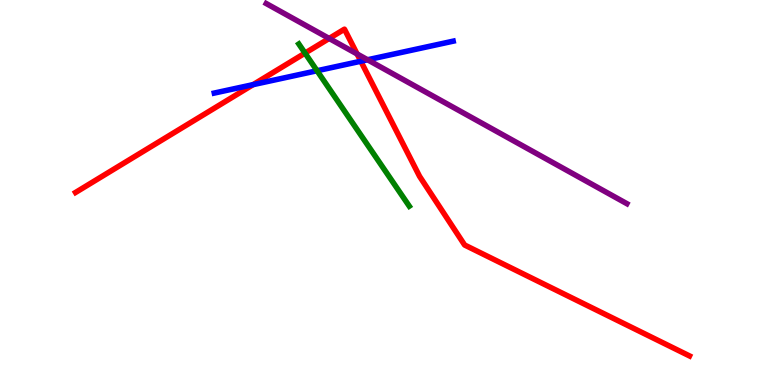[{'lines': ['blue', 'red'], 'intersections': [{'x': 3.27, 'y': 7.8}, {'x': 4.66, 'y': 8.41}]}, {'lines': ['green', 'red'], 'intersections': [{'x': 3.94, 'y': 8.62}]}, {'lines': ['purple', 'red'], 'intersections': [{'x': 4.25, 'y': 9.0}, {'x': 4.61, 'y': 8.6}]}, {'lines': ['blue', 'green'], 'intersections': [{'x': 4.09, 'y': 8.16}]}, {'lines': ['blue', 'purple'], 'intersections': [{'x': 4.74, 'y': 8.45}]}, {'lines': ['green', 'purple'], 'intersections': []}]